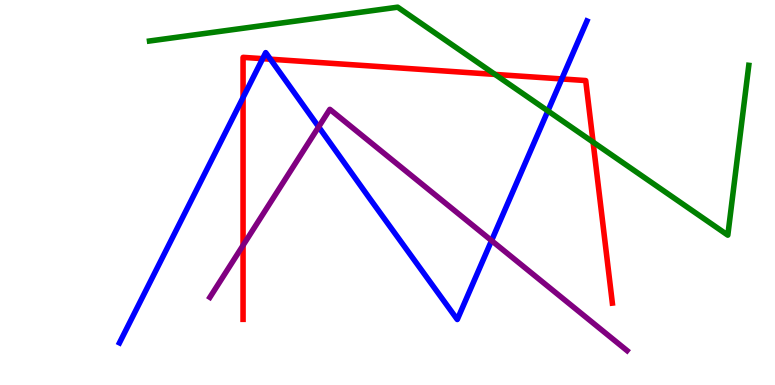[{'lines': ['blue', 'red'], 'intersections': [{'x': 3.14, 'y': 7.47}, {'x': 3.39, 'y': 8.48}, {'x': 3.49, 'y': 8.46}, {'x': 7.25, 'y': 7.95}]}, {'lines': ['green', 'red'], 'intersections': [{'x': 6.39, 'y': 8.07}, {'x': 7.65, 'y': 6.31}]}, {'lines': ['purple', 'red'], 'intersections': [{'x': 3.14, 'y': 3.63}]}, {'lines': ['blue', 'green'], 'intersections': [{'x': 7.07, 'y': 7.12}]}, {'lines': ['blue', 'purple'], 'intersections': [{'x': 4.11, 'y': 6.7}, {'x': 6.34, 'y': 3.75}]}, {'lines': ['green', 'purple'], 'intersections': []}]